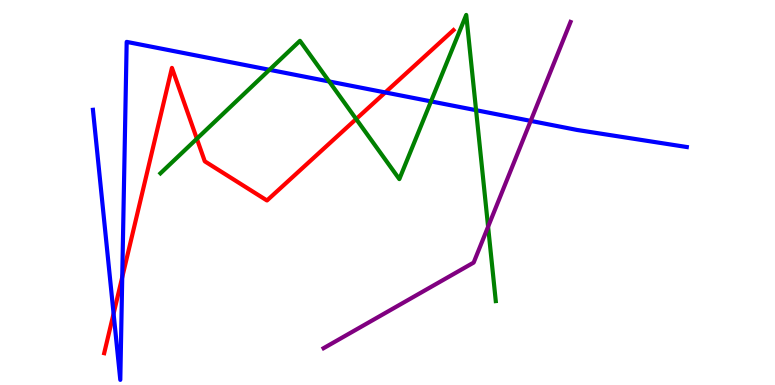[{'lines': ['blue', 'red'], 'intersections': [{'x': 1.47, 'y': 1.85}, {'x': 1.58, 'y': 2.8}, {'x': 4.97, 'y': 7.6}]}, {'lines': ['green', 'red'], 'intersections': [{'x': 2.54, 'y': 6.4}, {'x': 4.6, 'y': 6.91}]}, {'lines': ['purple', 'red'], 'intersections': []}, {'lines': ['blue', 'green'], 'intersections': [{'x': 3.48, 'y': 8.19}, {'x': 4.25, 'y': 7.88}, {'x': 5.56, 'y': 7.37}, {'x': 6.14, 'y': 7.14}]}, {'lines': ['blue', 'purple'], 'intersections': [{'x': 6.85, 'y': 6.86}]}, {'lines': ['green', 'purple'], 'intersections': [{'x': 6.3, 'y': 4.11}]}]